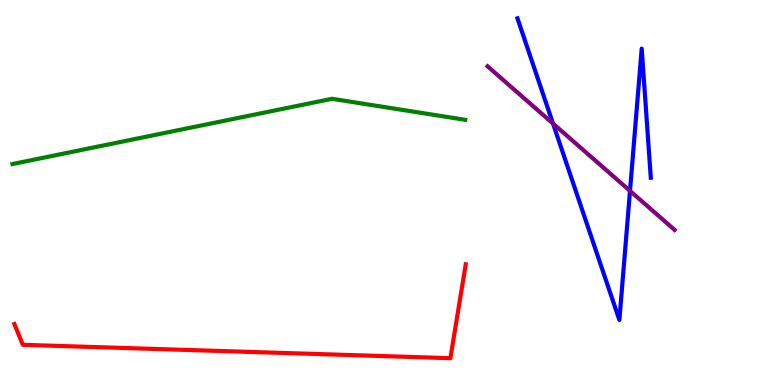[{'lines': ['blue', 'red'], 'intersections': []}, {'lines': ['green', 'red'], 'intersections': []}, {'lines': ['purple', 'red'], 'intersections': []}, {'lines': ['blue', 'green'], 'intersections': []}, {'lines': ['blue', 'purple'], 'intersections': [{'x': 7.14, 'y': 6.79}, {'x': 8.13, 'y': 5.04}]}, {'lines': ['green', 'purple'], 'intersections': []}]